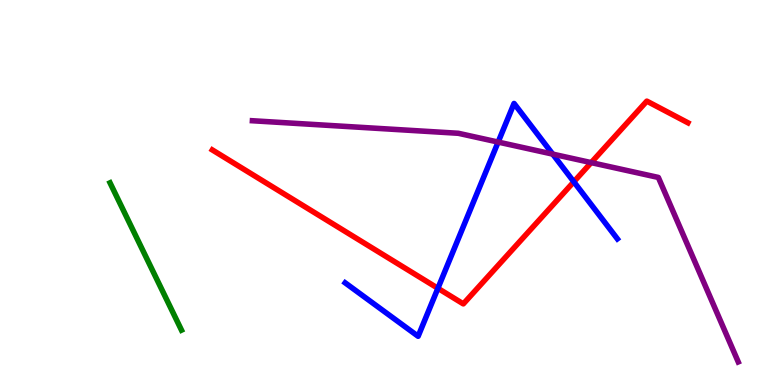[{'lines': ['blue', 'red'], 'intersections': [{'x': 5.65, 'y': 2.51}, {'x': 7.4, 'y': 5.28}]}, {'lines': ['green', 'red'], 'intersections': []}, {'lines': ['purple', 'red'], 'intersections': [{'x': 7.63, 'y': 5.78}]}, {'lines': ['blue', 'green'], 'intersections': []}, {'lines': ['blue', 'purple'], 'intersections': [{'x': 6.43, 'y': 6.31}, {'x': 7.13, 'y': 6.0}]}, {'lines': ['green', 'purple'], 'intersections': []}]